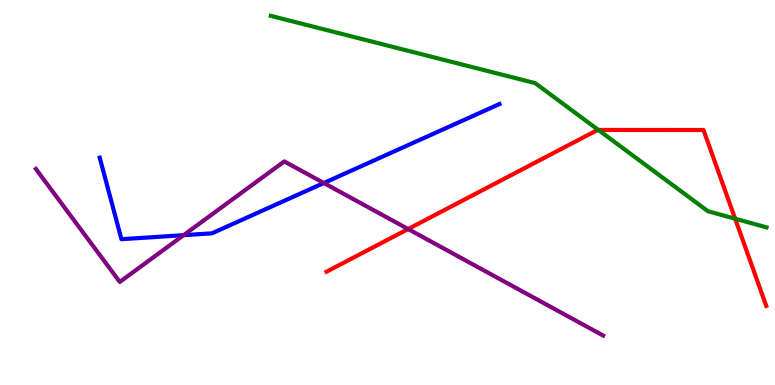[{'lines': ['blue', 'red'], 'intersections': []}, {'lines': ['green', 'red'], 'intersections': [{'x': 7.72, 'y': 6.62}, {'x': 9.49, 'y': 4.32}]}, {'lines': ['purple', 'red'], 'intersections': [{'x': 5.27, 'y': 4.05}]}, {'lines': ['blue', 'green'], 'intersections': []}, {'lines': ['blue', 'purple'], 'intersections': [{'x': 2.37, 'y': 3.89}, {'x': 4.18, 'y': 5.25}]}, {'lines': ['green', 'purple'], 'intersections': []}]